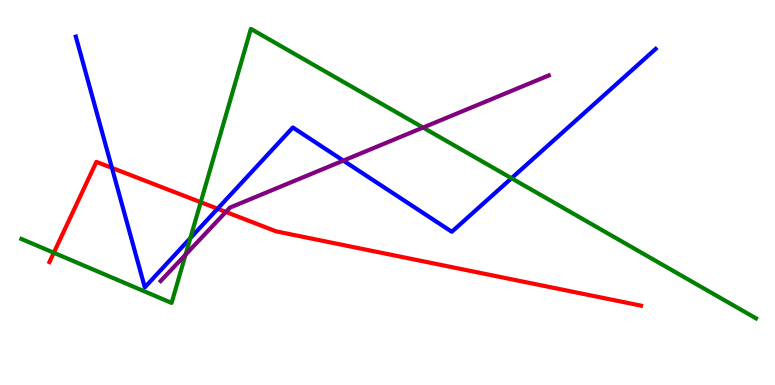[{'lines': ['blue', 'red'], 'intersections': [{'x': 1.44, 'y': 5.64}, {'x': 2.81, 'y': 4.58}]}, {'lines': ['green', 'red'], 'intersections': [{'x': 0.694, 'y': 3.43}, {'x': 2.59, 'y': 4.75}]}, {'lines': ['purple', 'red'], 'intersections': [{'x': 2.91, 'y': 4.5}]}, {'lines': ['blue', 'green'], 'intersections': [{'x': 2.46, 'y': 3.81}, {'x': 6.6, 'y': 5.37}]}, {'lines': ['blue', 'purple'], 'intersections': [{'x': 4.43, 'y': 5.83}]}, {'lines': ['green', 'purple'], 'intersections': [{'x': 2.39, 'y': 3.39}, {'x': 5.46, 'y': 6.69}]}]